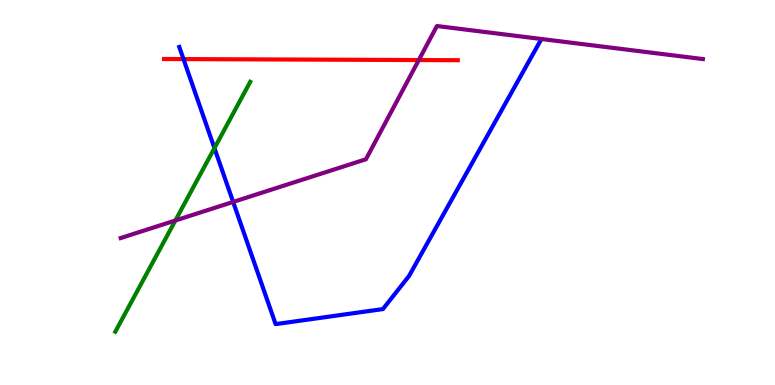[{'lines': ['blue', 'red'], 'intersections': [{'x': 2.37, 'y': 8.47}]}, {'lines': ['green', 'red'], 'intersections': []}, {'lines': ['purple', 'red'], 'intersections': [{'x': 5.4, 'y': 8.44}]}, {'lines': ['blue', 'green'], 'intersections': [{'x': 2.77, 'y': 6.15}]}, {'lines': ['blue', 'purple'], 'intersections': [{'x': 3.01, 'y': 4.76}]}, {'lines': ['green', 'purple'], 'intersections': [{'x': 2.26, 'y': 4.27}]}]